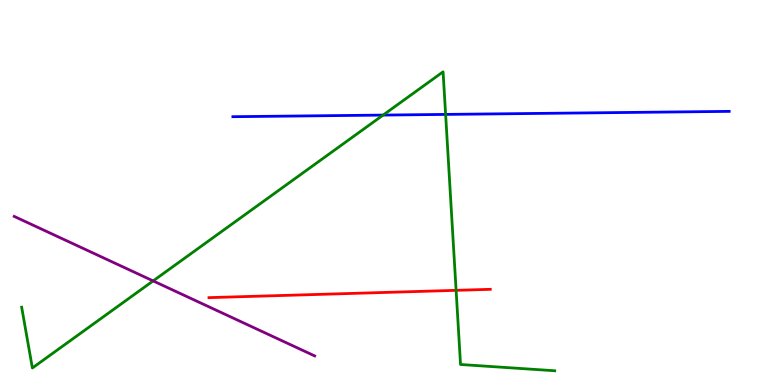[{'lines': ['blue', 'red'], 'intersections': []}, {'lines': ['green', 'red'], 'intersections': [{'x': 5.89, 'y': 2.46}]}, {'lines': ['purple', 'red'], 'intersections': []}, {'lines': ['blue', 'green'], 'intersections': [{'x': 4.94, 'y': 7.01}, {'x': 5.75, 'y': 7.03}]}, {'lines': ['blue', 'purple'], 'intersections': []}, {'lines': ['green', 'purple'], 'intersections': [{'x': 1.98, 'y': 2.7}]}]